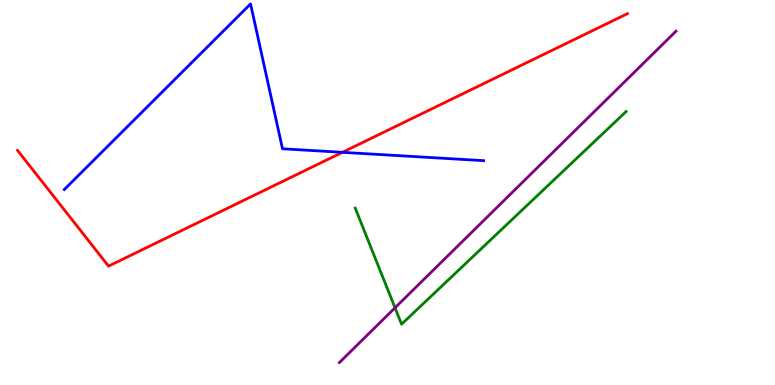[{'lines': ['blue', 'red'], 'intersections': [{'x': 4.42, 'y': 6.04}]}, {'lines': ['green', 'red'], 'intersections': []}, {'lines': ['purple', 'red'], 'intersections': []}, {'lines': ['blue', 'green'], 'intersections': []}, {'lines': ['blue', 'purple'], 'intersections': []}, {'lines': ['green', 'purple'], 'intersections': [{'x': 5.1, 'y': 2.01}]}]